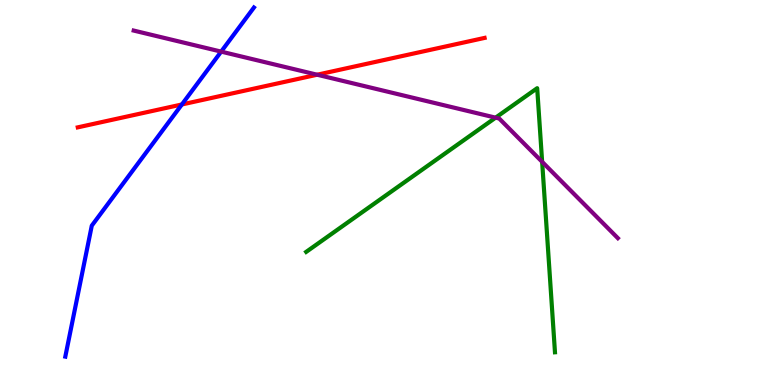[{'lines': ['blue', 'red'], 'intersections': [{'x': 2.35, 'y': 7.29}]}, {'lines': ['green', 'red'], 'intersections': []}, {'lines': ['purple', 'red'], 'intersections': [{'x': 4.09, 'y': 8.06}]}, {'lines': ['blue', 'green'], 'intersections': []}, {'lines': ['blue', 'purple'], 'intersections': [{'x': 2.85, 'y': 8.66}]}, {'lines': ['green', 'purple'], 'intersections': [{'x': 6.39, 'y': 6.94}, {'x': 7.0, 'y': 5.8}]}]